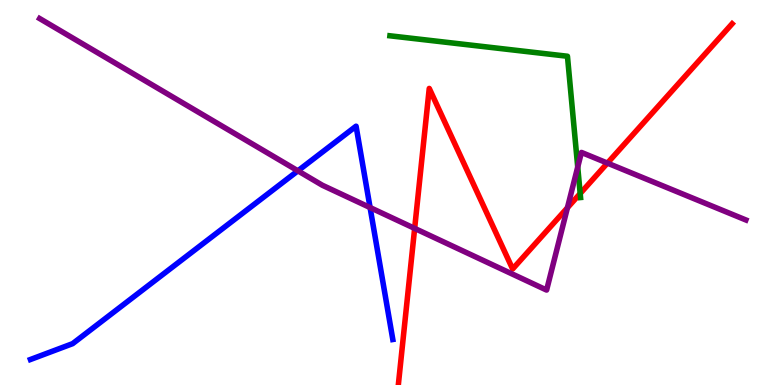[{'lines': ['blue', 'red'], 'intersections': []}, {'lines': ['green', 'red'], 'intersections': [{'x': 7.49, 'y': 4.97}]}, {'lines': ['purple', 'red'], 'intersections': [{'x': 5.35, 'y': 4.07}, {'x': 7.32, 'y': 4.6}, {'x': 7.84, 'y': 5.76}]}, {'lines': ['blue', 'green'], 'intersections': []}, {'lines': ['blue', 'purple'], 'intersections': [{'x': 3.84, 'y': 5.56}, {'x': 4.78, 'y': 4.61}]}, {'lines': ['green', 'purple'], 'intersections': [{'x': 7.45, 'y': 5.66}]}]